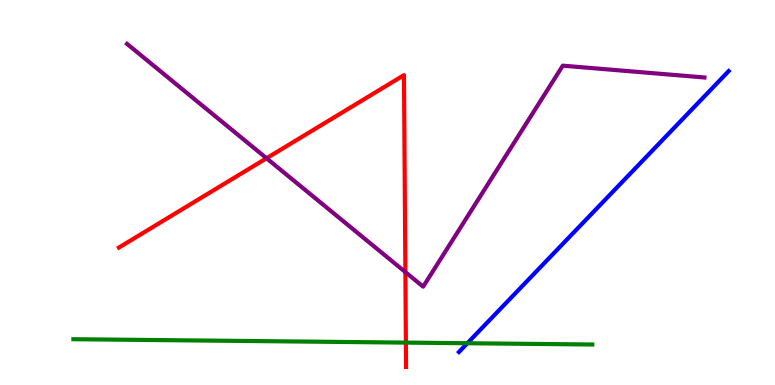[{'lines': ['blue', 'red'], 'intersections': []}, {'lines': ['green', 'red'], 'intersections': [{'x': 5.24, 'y': 1.1}]}, {'lines': ['purple', 'red'], 'intersections': [{'x': 3.44, 'y': 5.89}, {'x': 5.23, 'y': 2.93}]}, {'lines': ['blue', 'green'], 'intersections': [{'x': 6.03, 'y': 1.08}]}, {'lines': ['blue', 'purple'], 'intersections': []}, {'lines': ['green', 'purple'], 'intersections': []}]